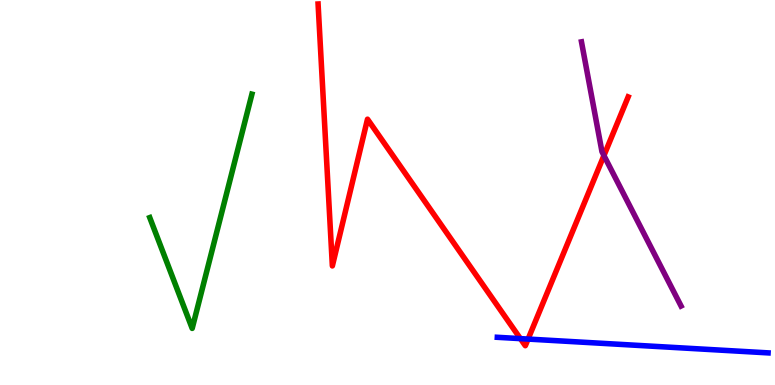[{'lines': ['blue', 'red'], 'intersections': [{'x': 6.71, 'y': 1.2}, {'x': 6.81, 'y': 1.19}]}, {'lines': ['green', 'red'], 'intersections': []}, {'lines': ['purple', 'red'], 'intersections': [{'x': 7.79, 'y': 5.96}]}, {'lines': ['blue', 'green'], 'intersections': []}, {'lines': ['blue', 'purple'], 'intersections': []}, {'lines': ['green', 'purple'], 'intersections': []}]